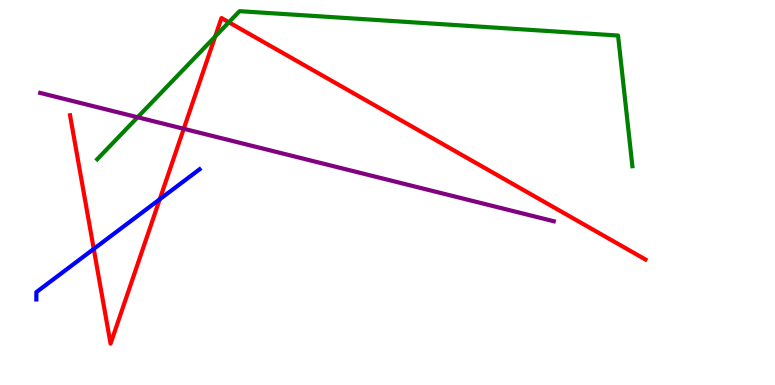[{'lines': ['blue', 'red'], 'intersections': [{'x': 1.21, 'y': 3.53}, {'x': 2.06, 'y': 4.82}]}, {'lines': ['green', 'red'], 'intersections': [{'x': 2.78, 'y': 9.05}, {'x': 2.95, 'y': 9.42}]}, {'lines': ['purple', 'red'], 'intersections': [{'x': 2.37, 'y': 6.65}]}, {'lines': ['blue', 'green'], 'intersections': []}, {'lines': ['blue', 'purple'], 'intersections': []}, {'lines': ['green', 'purple'], 'intersections': [{'x': 1.78, 'y': 6.95}]}]